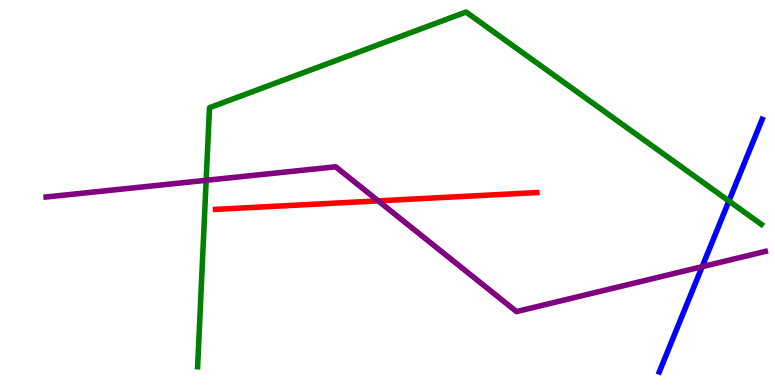[{'lines': ['blue', 'red'], 'intersections': []}, {'lines': ['green', 'red'], 'intersections': []}, {'lines': ['purple', 'red'], 'intersections': [{'x': 4.88, 'y': 4.78}]}, {'lines': ['blue', 'green'], 'intersections': [{'x': 9.41, 'y': 4.78}]}, {'lines': ['blue', 'purple'], 'intersections': [{'x': 9.06, 'y': 3.07}]}, {'lines': ['green', 'purple'], 'intersections': [{'x': 2.66, 'y': 5.32}]}]